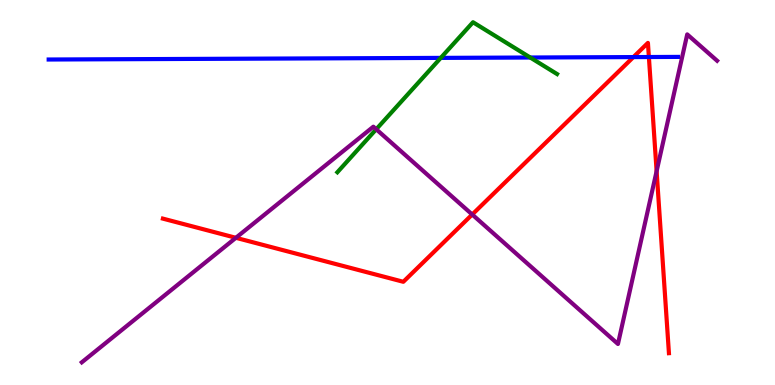[{'lines': ['blue', 'red'], 'intersections': [{'x': 8.17, 'y': 8.52}, {'x': 8.37, 'y': 8.52}]}, {'lines': ['green', 'red'], 'intersections': []}, {'lines': ['purple', 'red'], 'intersections': [{'x': 3.04, 'y': 3.82}, {'x': 6.09, 'y': 4.43}, {'x': 8.47, 'y': 5.55}]}, {'lines': ['blue', 'green'], 'intersections': [{'x': 5.69, 'y': 8.5}, {'x': 6.84, 'y': 8.51}]}, {'lines': ['blue', 'purple'], 'intersections': []}, {'lines': ['green', 'purple'], 'intersections': [{'x': 4.85, 'y': 6.64}]}]